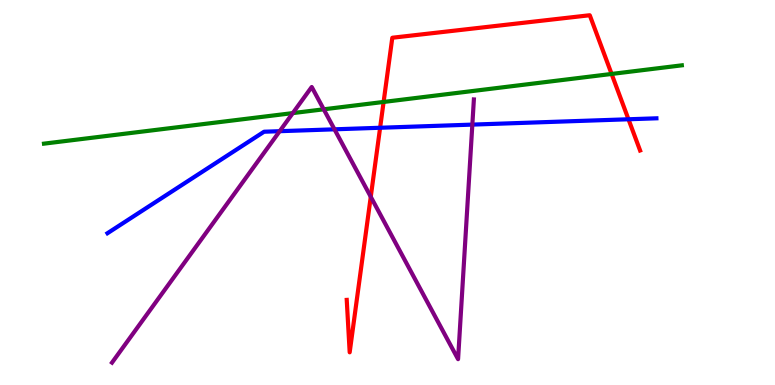[{'lines': ['blue', 'red'], 'intersections': [{'x': 4.9, 'y': 6.68}, {'x': 8.11, 'y': 6.9}]}, {'lines': ['green', 'red'], 'intersections': [{'x': 4.95, 'y': 7.35}, {'x': 7.89, 'y': 8.08}]}, {'lines': ['purple', 'red'], 'intersections': [{'x': 4.78, 'y': 4.89}]}, {'lines': ['blue', 'green'], 'intersections': []}, {'lines': ['blue', 'purple'], 'intersections': [{'x': 3.61, 'y': 6.59}, {'x': 4.32, 'y': 6.64}, {'x': 6.09, 'y': 6.76}]}, {'lines': ['green', 'purple'], 'intersections': [{'x': 3.78, 'y': 7.06}, {'x': 4.18, 'y': 7.16}]}]